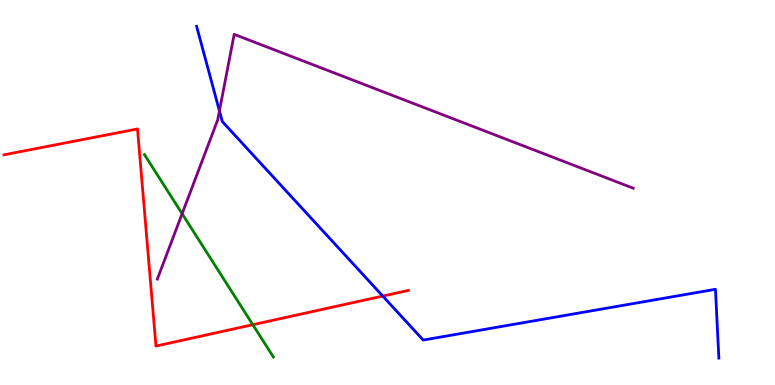[{'lines': ['blue', 'red'], 'intersections': [{'x': 4.94, 'y': 2.31}]}, {'lines': ['green', 'red'], 'intersections': [{'x': 3.26, 'y': 1.57}]}, {'lines': ['purple', 'red'], 'intersections': []}, {'lines': ['blue', 'green'], 'intersections': []}, {'lines': ['blue', 'purple'], 'intersections': [{'x': 2.83, 'y': 7.12}]}, {'lines': ['green', 'purple'], 'intersections': [{'x': 2.35, 'y': 4.45}]}]